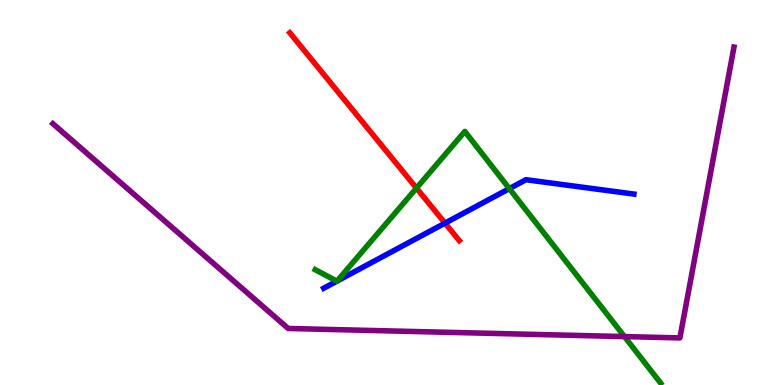[{'lines': ['blue', 'red'], 'intersections': [{'x': 5.74, 'y': 4.2}]}, {'lines': ['green', 'red'], 'intersections': [{'x': 5.37, 'y': 5.11}]}, {'lines': ['purple', 'red'], 'intersections': []}, {'lines': ['blue', 'green'], 'intersections': [{'x': 4.35, 'y': 2.7}, {'x': 4.35, 'y': 2.7}, {'x': 6.57, 'y': 5.1}]}, {'lines': ['blue', 'purple'], 'intersections': []}, {'lines': ['green', 'purple'], 'intersections': [{'x': 8.06, 'y': 1.26}]}]